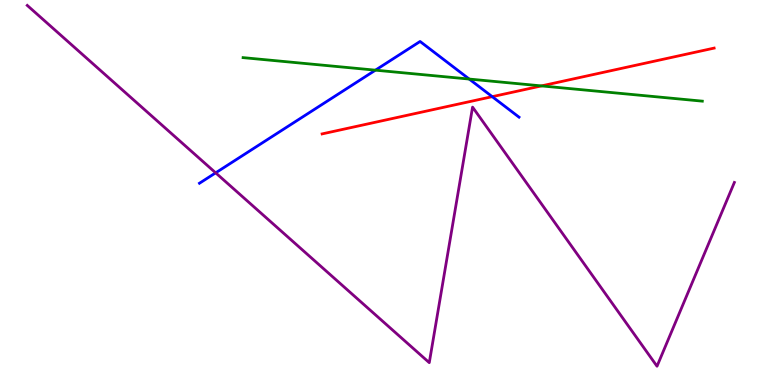[{'lines': ['blue', 'red'], 'intersections': [{'x': 6.35, 'y': 7.49}]}, {'lines': ['green', 'red'], 'intersections': [{'x': 6.99, 'y': 7.77}]}, {'lines': ['purple', 'red'], 'intersections': []}, {'lines': ['blue', 'green'], 'intersections': [{'x': 4.84, 'y': 8.18}, {'x': 6.05, 'y': 7.95}]}, {'lines': ['blue', 'purple'], 'intersections': [{'x': 2.78, 'y': 5.51}]}, {'lines': ['green', 'purple'], 'intersections': []}]